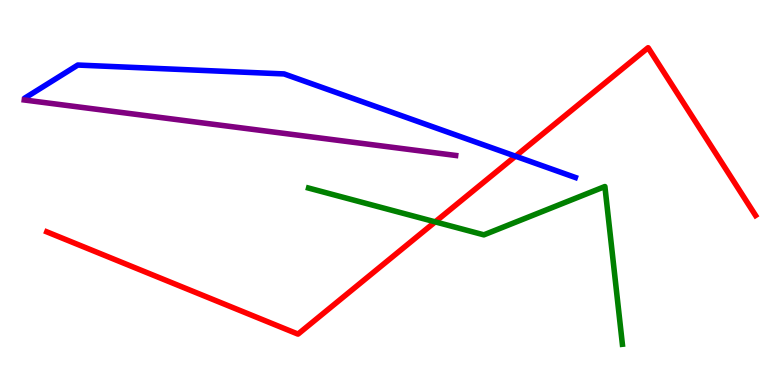[{'lines': ['blue', 'red'], 'intersections': [{'x': 6.65, 'y': 5.94}]}, {'lines': ['green', 'red'], 'intersections': [{'x': 5.62, 'y': 4.24}]}, {'lines': ['purple', 'red'], 'intersections': []}, {'lines': ['blue', 'green'], 'intersections': []}, {'lines': ['blue', 'purple'], 'intersections': []}, {'lines': ['green', 'purple'], 'intersections': []}]